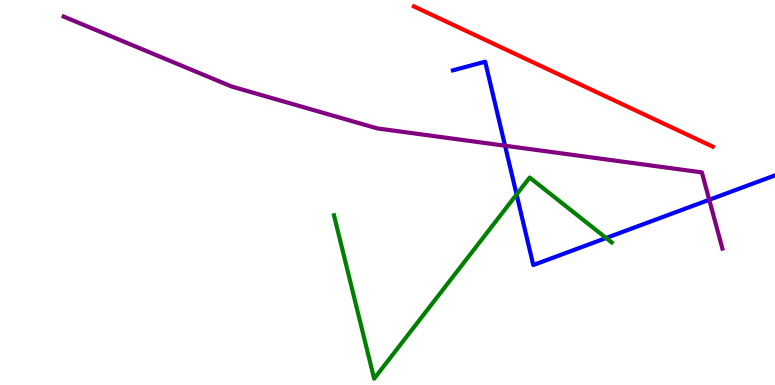[{'lines': ['blue', 'red'], 'intersections': []}, {'lines': ['green', 'red'], 'intersections': []}, {'lines': ['purple', 'red'], 'intersections': []}, {'lines': ['blue', 'green'], 'intersections': [{'x': 6.67, 'y': 4.95}, {'x': 7.82, 'y': 3.82}]}, {'lines': ['blue', 'purple'], 'intersections': [{'x': 6.52, 'y': 6.22}, {'x': 9.15, 'y': 4.81}]}, {'lines': ['green', 'purple'], 'intersections': []}]